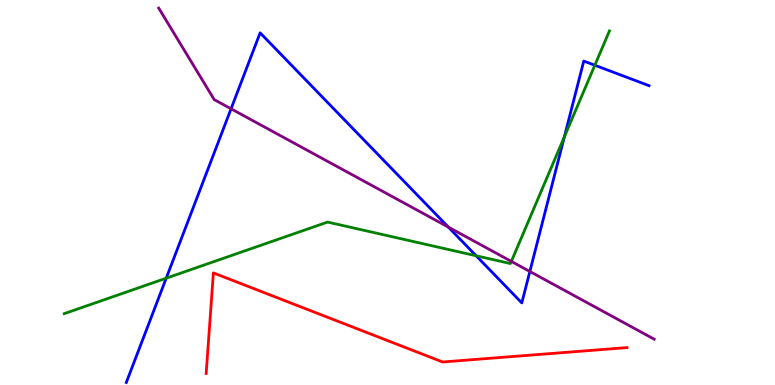[{'lines': ['blue', 'red'], 'intersections': []}, {'lines': ['green', 'red'], 'intersections': []}, {'lines': ['purple', 'red'], 'intersections': []}, {'lines': ['blue', 'green'], 'intersections': [{'x': 2.14, 'y': 2.77}, {'x': 6.14, 'y': 3.36}, {'x': 7.28, 'y': 6.45}, {'x': 7.68, 'y': 8.31}]}, {'lines': ['blue', 'purple'], 'intersections': [{'x': 2.98, 'y': 7.17}, {'x': 5.79, 'y': 4.1}, {'x': 6.84, 'y': 2.95}]}, {'lines': ['green', 'purple'], 'intersections': [{'x': 6.6, 'y': 3.21}]}]